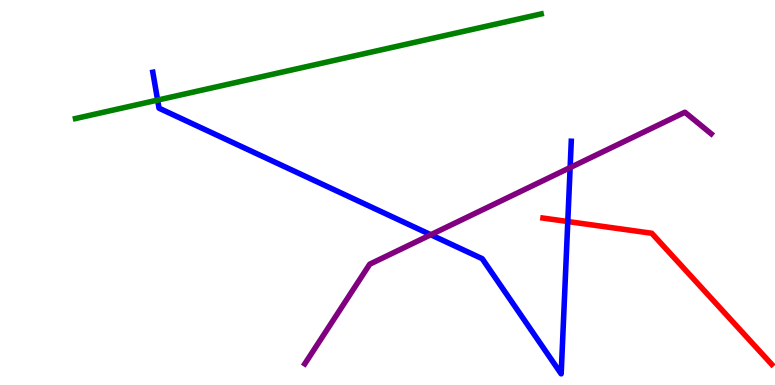[{'lines': ['blue', 'red'], 'intersections': [{'x': 7.33, 'y': 4.25}]}, {'lines': ['green', 'red'], 'intersections': []}, {'lines': ['purple', 'red'], 'intersections': []}, {'lines': ['blue', 'green'], 'intersections': [{'x': 2.03, 'y': 7.4}]}, {'lines': ['blue', 'purple'], 'intersections': [{'x': 5.56, 'y': 3.9}, {'x': 7.36, 'y': 5.65}]}, {'lines': ['green', 'purple'], 'intersections': []}]